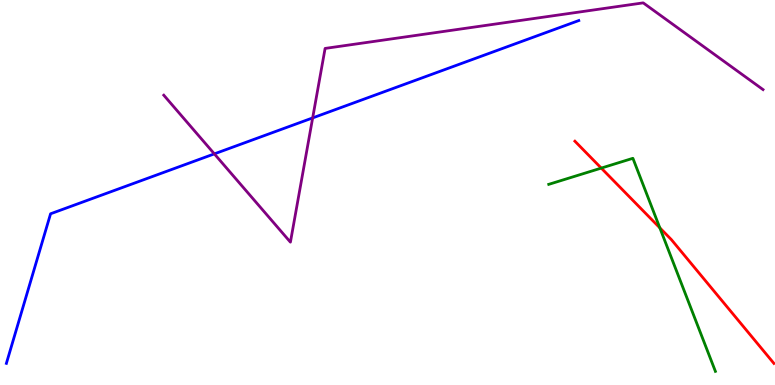[{'lines': ['blue', 'red'], 'intersections': []}, {'lines': ['green', 'red'], 'intersections': [{'x': 7.76, 'y': 5.63}, {'x': 8.51, 'y': 4.08}]}, {'lines': ['purple', 'red'], 'intersections': []}, {'lines': ['blue', 'green'], 'intersections': []}, {'lines': ['blue', 'purple'], 'intersections': [{'x': 2.77, 'y': 6.0}, {'x': 4.03, 'y': 6.94}]}, {'lines': ['green', 'purple'], 'intersections': []}]